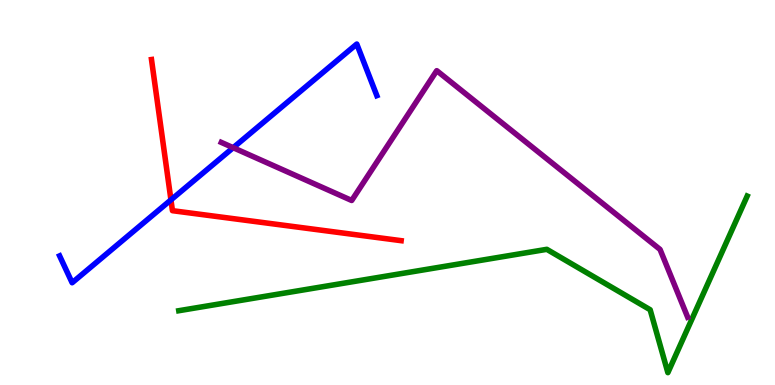[{'lines': ['blue', 'red'], 'intersections': [{'x': 2.21, 'y': 4.81}]}, {'lines': ['green', 'red'], 'intersections': []}, {'lines': ['purple', 'red'], 'intersections': []}, {'lines': ['blue', 'green'], 'intersections': []}, {'lines': ['blue', 'purple'], 'intersections': [{'x': 3.01, 'y': 6.16}]}, {'lines': ['green', 'purple'], 'intersections': []}]